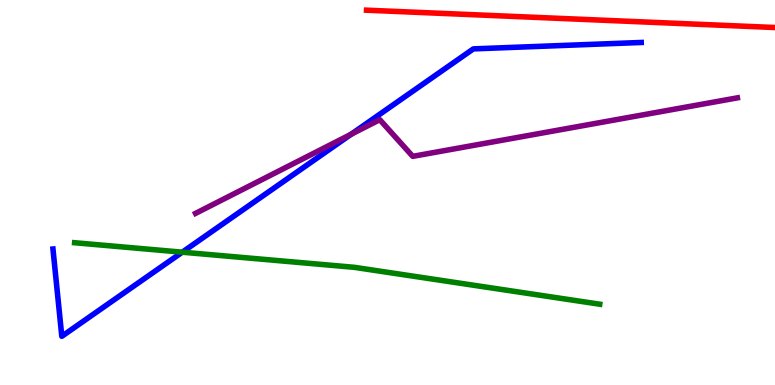[{'lines': ['blue', 'red'], 'intersections': []}, {'lines': ['green', 'red'], 'intersections': []}, {'lines': ['purple', 'red'], 'intersections': []}, {'lines': ['blue', 'green'], 'intersections': [{'x': 2.35, 'y': 3.45}]}, {'lines': ['blue', 'purple'], 'intersections': [{'x': 4.53, 'y': 6.51}]}, {'lines': ['green', 'purple'], 'intersections': []}]